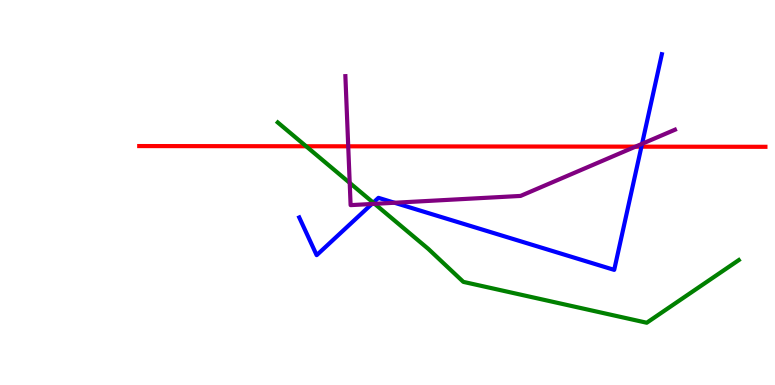[{'lines': ['blue', 'red'], 'intersections': [{'x': 8.28, 'y': 6.19}]}, {'lines': ['green', 'red'], 'intersections': [{'x': 3.95, 'y': 6.2}]}, {'lines': ['purple', 'red'], 'intersections': [{'x': 4.49, 'y': 6.2}, {'x': 8.2, 'y': 6.19}]}, {'lines': ['blue', 'green'], 'intersections': [{'x': 4.82, 'y': 4.74}]}, {'lines': ['blue', 'purple'], 'intersections': [{'x': 4.8, 'y': 4.7}, {'x': 5.09, 'y': 4.73}, {'x': 8.28, 'y': 6.26}]}, {'lines': ['green', 'purple'], 'intersections': [{'x': 4.51, 'y': 5.25}, {'x': 4.83, 'y': 4.71}]}]